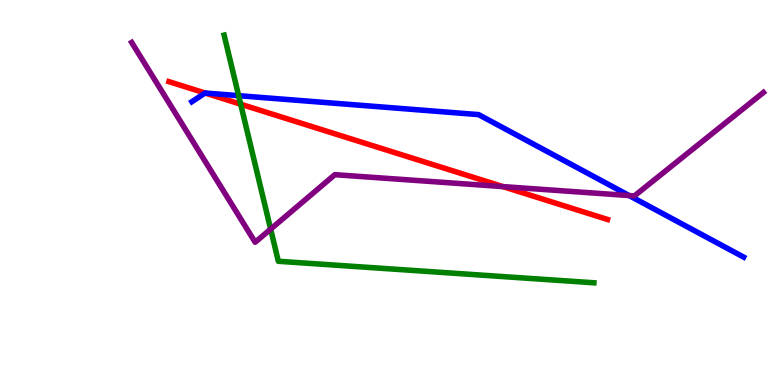[{'lines': ['blue', 'red'], 'intersections': [{'x': 2.65, 'y': 7.58}]}, {'lines': ['green', 'red'], 'intersections': [{'x': 3.11, 'y': 7.29}]}, {'lines': ['purple', 'red'], 'intersections': [{'x': 6.49, 'y': 5.15}]}, {'lines': ['blue', 'green'], 'intersections': [{'x': 3.08, 'y': 7.52}]}, {'lines': ['blue', 'purple'], 'intersections': [{'x': 8.12, 'y': 4.92}]}, {'lines': ['green', 'purple'], 'intersections': [{'x': 3.49, 'y': 4.05}]}]